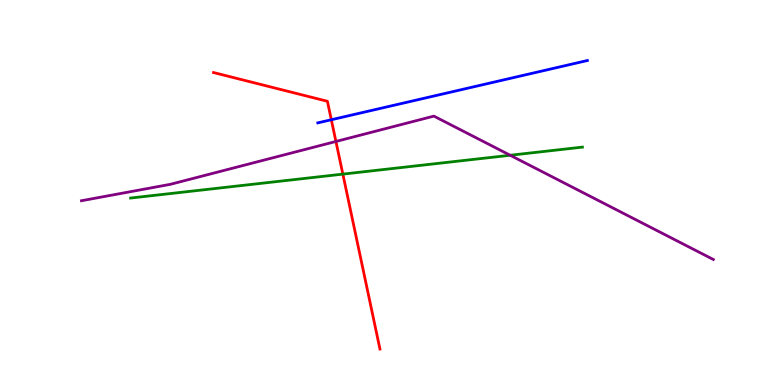[{'lines': ['blue', 'red'], 'intersections': [{'x': 4.28, 'y': 6.89}]}, {'lines': ['green', 'red'], 'intersections': [{'x': 4.42, 'y': 5.48}]}, {'lines': ['purple', 'red'], 'intersections': [{'x': 4.33, 'y': 6.33}]}, {'lines': ['blue', 'green'], 'intersections': []}, {'lines': ['blue', 'purple'], 'intersections': []}, {'lines': ['green', 'purple'], 'intersections': [{'x': 6.58, 'y': 5.97}]}]